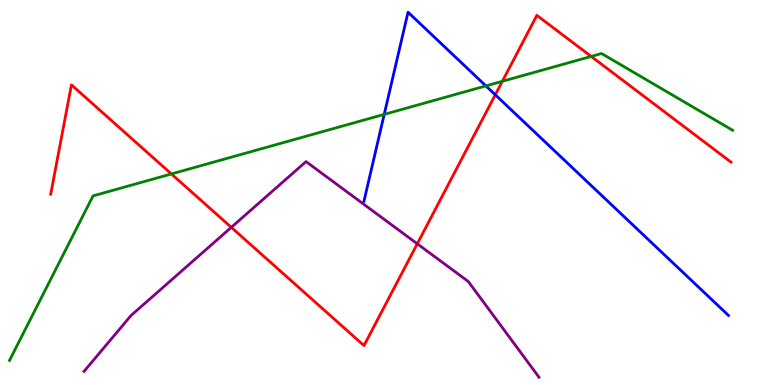[{'lines': ['blue', 'red'], 'intersections': [{'x': 6.39, 'y': 7.54}]}, {'lines': ['green', 'red'], 'intersections': [{'x': 2.21, 'y': 5.48}, {'x': 6.48, 'y': 7.89}, {'x': 7.63, 'y': 8.53}]}, {'lines': ['purple', 'red'], 'intersections': [{'x': 2.98, 'y': 4.1}, {'x': 5.38, 'y': 3.67}]}, {'lines': ['blue', 'green'], 'intersections': [{'x': 4.96, 'y': 7.03}, {'x': 6.27, 'y': 7.77}]}, {'lines': ['blue', 'purple'], 'intersections': []}, {'lines': ['green', 'purple'], 'intersections': []}]